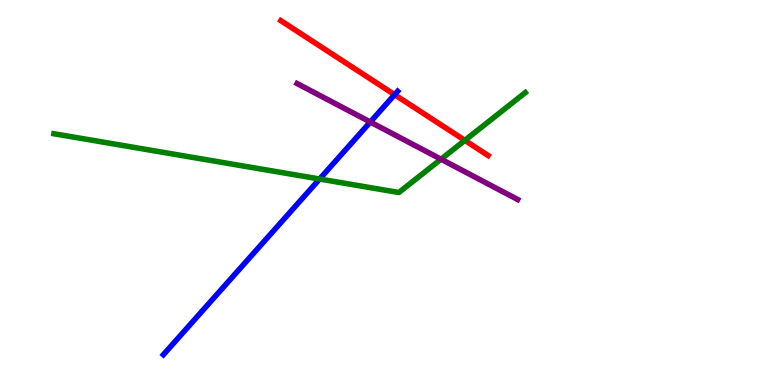[{'lines': ['blue', 'red'], 'intersections': [{'x': 5.09, 'y': 7.54}]}, {'lines': ['green', 'red'], 'intersections': [{'x': 6.0, 'y': 6.35}]}, {'lines': ['purple', 'red'], 'intersections': []}, {'lines': ['blue', 'green'], 'intersections': [{'x': 4.12, 'y': 5.35}]}, {'lines': ['blue', 'purple'], 'intersections': [{'x': 4.78, 'y': 6.83}]}, {'lines': ['green', 'purple'], 'intersections': [{'x': 5.69, 'y': 5.87}]}]